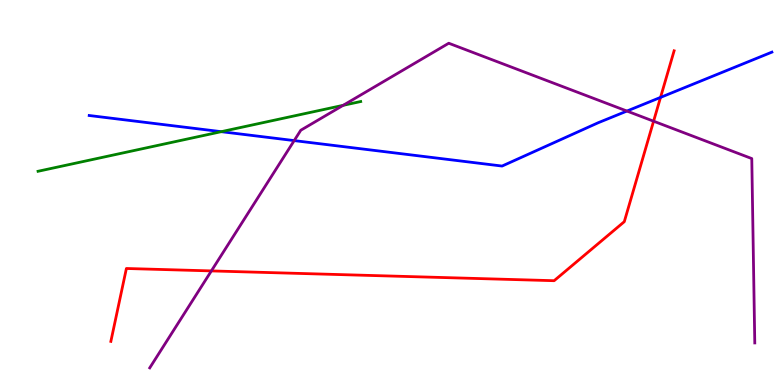[{'lines': ['blue', 'red'], 'intersections': [{'x': 8.52, 'y': 7.47}]}, {'lines': ['green', 'red'], 'intersections': []}, {'lines': ['purple', 'red'], 'intersections': [{'x': 2.73, 'y': 2.96}, {'x': 8.43, 'y': 6.85}]}, {'lines': ['blue', 'green'], 'intersections': [{'x': 2.86, 'y': 6.58}]}, {'lines': ['blue', 'purple'], 'intersections': [{'x': 3.8, 'y': 6.35}, {'x': 8.09, 'y': 7.12}]}, {'lines': ['green', 'purple'], 'intersections': [{'x': 4.43, 'y': 7.26}]}]